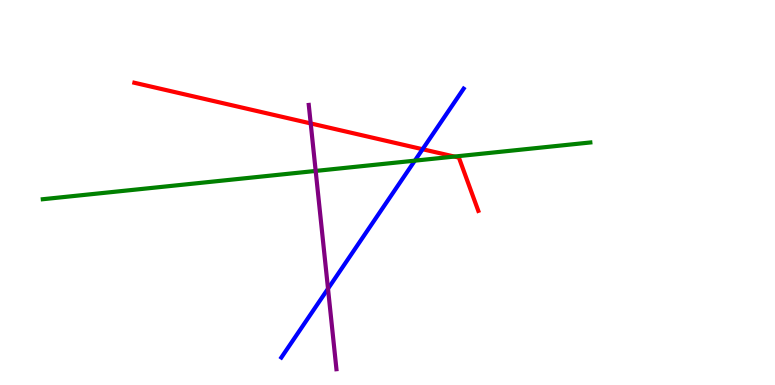[{'lines': ['blue', 'red'], 'intersections': [{'x': 5.45, 'y': 6.12}]}, {'lines': ['green', 'red'], 'intersections': [{'x': 5.86, 'y': 5.93}]}, {'lines': ['purple', 'red'], 'intersections': [{'x': 4.01, 'y': 6.79}]}, {'lines': ['blue', 'green'], 'intersections': [{'x': 5.35, 'y': 5.83}]}, {'lines': ['blue', 'purple'], 'intersections': [{'x': 4.23, 'y': 2.5}]}, {'lines': ['green', 'purple'], 'intersections': [{'x': 4.07, 'y': 5.56}]}]